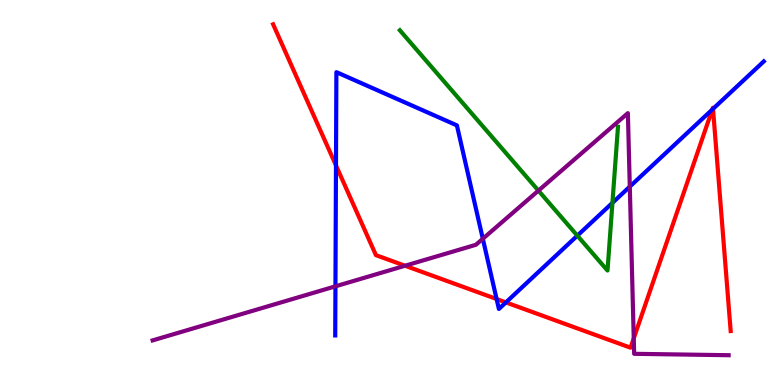[{'lines': ['blue', 'red'], 'intersections': [{'x': 4.34, 'y': 5.7}, {'x': 6.41, 'y': 2.23}, {'x': 6.53, 'y': 2.15}, {'x': 9.19, 'y': 7.16}, {'x': 9.2, 'y': 7.17}]}, {'lines': ['green', 'red'], 'intersections': []}, {'lines': ['purple', 'red'], 'intersections': [{'x': 5.23, 'y': 3.1}, {'x': 8.18, 'y': 1.21}]}, {'lines': ['blue', 'green'], 'intersections': [{'x': 7.45, 'y': 3.88}, {'x': 7.9, 'y': 4.73}]}, {'lines': ['blue', 'purple'], 'intersections': [{'x': 4.33, 'y': 2.56}, {'x': 6.23, 'y': 3.8}, {'x': 8.13, 'y': 5.15}]}, {'lines': ['green', 'purple'], 'intersections': [{'x': 6.95, 'y': 5.05}]}]